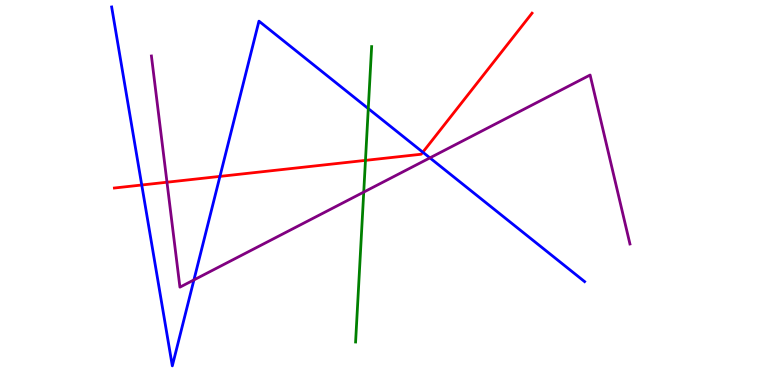[{'lines': ['blue', 'red'], 'intersections': [{'x': 1.83, 'y': 5.19}, {'x': 2.84, 'y': 5.42}, {'x': 5.46, 'y': 6.05}]}, {'lines': ['green', 'red'], 'intersections': [{'x': 4.72, 'y': 5.83}]}, {'lines': ['purple', 'red'], 'intersections': [{'x': 2.15, 'y': 5.27}]}, {'lines': ['blue', 'green'], 'intersections': [{'x': 4.75, 'y': 7.18}]}, {'lines': ['blue', 'purple'], 'intersections': [{'x': 2.5, 'y': 2.73}, {'x': 5.55, 'y': 5.9}]}, {'lines': ['green', 'purple'], 'intersections': [{'x': 4.69, 'y': 5.01}]}]